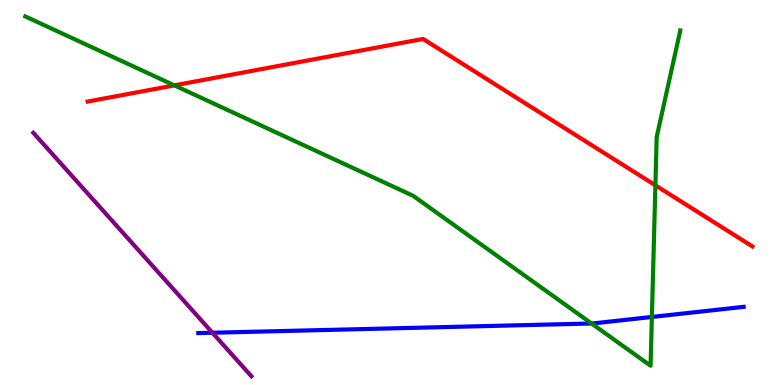[{'lines': ['blue', 'red'], 'intersections': []}, {'lines': ['green', 'red'], 'intersections': [{'x': 2.25, 'y': 7.78}, {'x': 8.46, 'y': 5.19}]}, {'lines': ['purple', 'red'], 'intersections': []}, {'lines': ['blue', 'green'], 'intersections': [{'x': 7.63, 'y': 1.6}, {'x': 8.41, 'y': 1.77}]}, {'lines': ['blue', 'purple'], 'intersections': [{'x': 2.74, 'y': 1.36}]}, {'lines': ['green', 'purple'], 'intersections': []}]